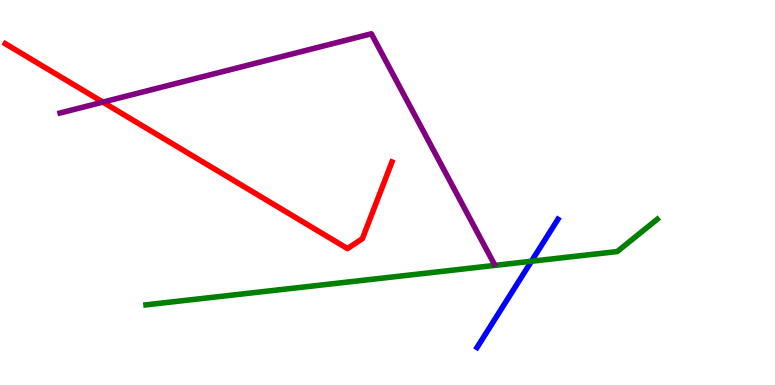[{'lines': ['blue', 'red'], 'intersections': []}, {'lines': ['green', 'red'], 'intersections': []}, {'lines': ['purple', 'red'], 'intersections': [{'x': 1.33, 'y': 7.35}]}, {'lines': ['blue', 'green'], 'intersections': [{'x': 6.86, 'y': 3.21}]}, {'lines': ['blue', 'purple'], 'intersections': []}, {'lines': ['green', 'purple'], 'intersections': []}]